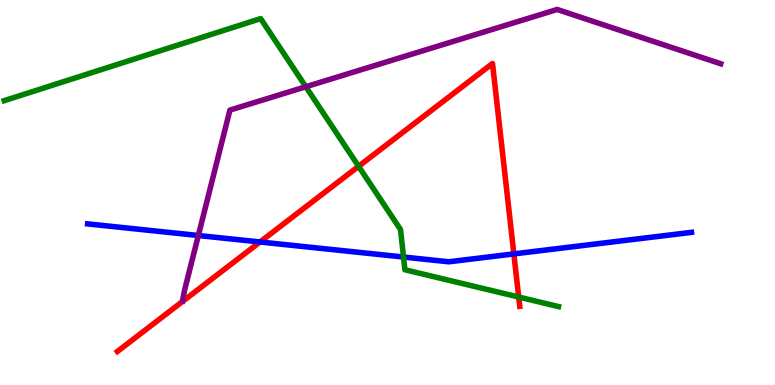[{'lines': ['blue', 'red'], 'intersections': [{'x': 3.36, 'y': 3.71}, {'x': 6.63, 'y': 3.41}]}, {'lines': ['green', 'red'], 'intersections': [{'x': 4.63, 'y': 5.68}, {'x': 6.69, 'y': 2.28}]}, {'lines': ['purple', 'red'], 'intersections': []}, {'lines': ['blue', 'green'], 'intersections': [{'x': 5.21, 'y': 3.32}]}, {'lines': ['blue', 'purple'], 'intersections': [{'x': 2.56, 'y': 3.88}]}, {'lines': ['green', 'purple'], 'intersections': [{'x': 3.95, 'y': 7.75}]}]